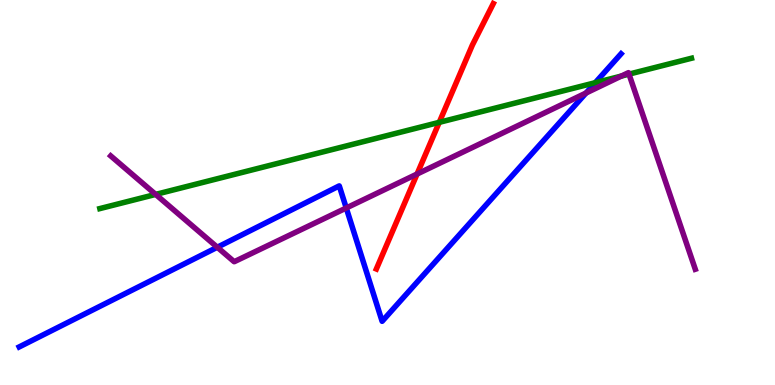[{'lines': ['blue', 'red'], 'intersections': []}, {'lines': ['green', 'red'], 'intersections': [{'x': 5.67, 'y': 6.82}]}, {'lines': ['purple', 'red'], 'intersections': [{'x': 5.38, 'y': 5.48}]}, {'lines': ['blue', 'green'], 'intersections': [{'x': 7.68, 'y': 7.85}]}, {'lines': ['blue', 'purple'], 'intersections': [{'x': 2.8, 'y': 3.58}, {'x': 4.47, 'y': 4.6}, {'x': 7.56, 'y': 7.58}]}, {'lines': ['green', 'purple'], 'intersections': [{'x': 2.01, 'y': 4.95}, {'x': 8.02, 'y': 8.02}, {'x': 8.12, 'y': 8.07}]}]